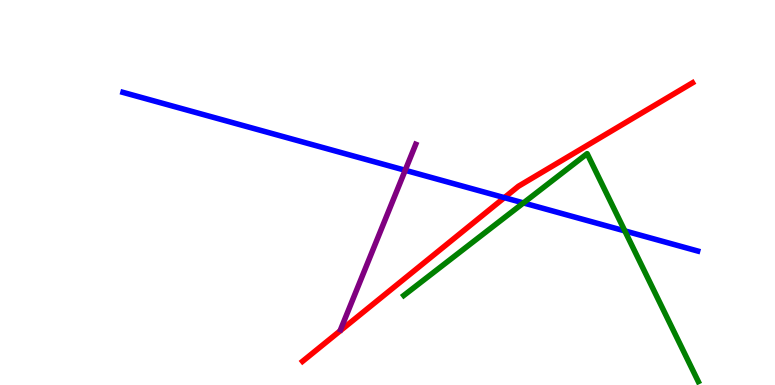[{'lines': ['blue', 'red'], 'intersections': [{'x': 6.51, 'y': 4.87}]}, {'lines': ['green', 'red'], 'intersections': []}, {'lines': ['purple', 'red'], 'intersections': []}, {'lines': ['blue', 'green'], 'intersections': [{'x': 6.75, 'y': 4.73}, {'x': 8.06, 'y': 4.0}]}, {'lines': ['blue', 'purple'], 'intersections': [{'x': 5.23, 'y': 5.58}]}, {'lines': ['green', 'purple'], 'intersections': []}]